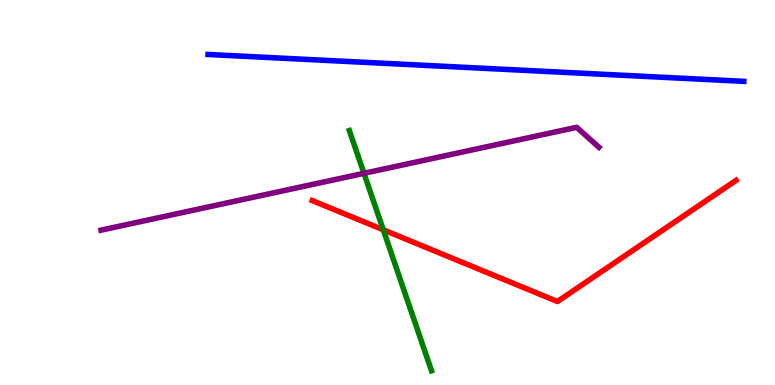[{'lines': ['blue', 'red'], 'intersections': []}, {'lines': ['green', 'red'], 'intersections': [{'x': 4.95, 'y': 4.03}]}, {'lines': ['purple', 'red'], 'intersections': []}, {'lines': ['blue', 'green'], 'intersections': []}, {'lines': ['blue', 'purple'], 'intersections': []}, {'lines': ['green', 'purple'], 'intersections': [{'x': 4.7, 'y': 5.5}]}]